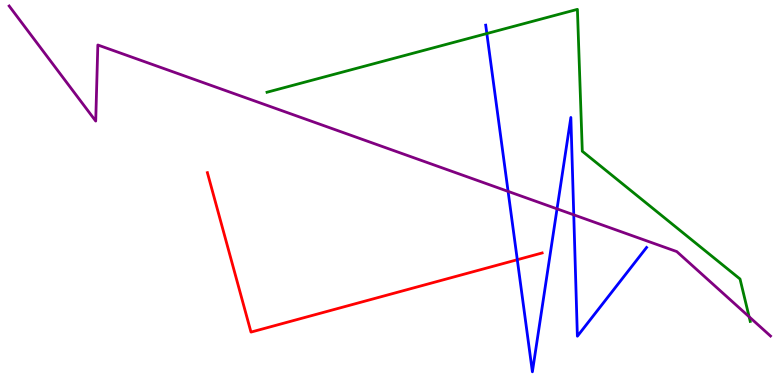[{'lines': ['blue', 'red'], 'intersections': [{'x': 6.67, 'y': 3.25}]}, {'lines': ['green', 'red'], 'intersections': []}, {'lines': ['purple', 'red'], 'intersections': []}, {'lines': ['blue', 'green'], 'intersections': [{'x': 6.28, 'y': 9.13}]}, {'lines': ['blue', 'purple'], 'intersections': [{'x': 6.56, 'y': 5.03}, {'x': 7.19, 'y': 4.58}, {'x': 7.4, 'y': 4.42}]}, {'lines': ['green', 'purple'], 'intersections': [{'x': 9.67, 'y': 1.77}]}]